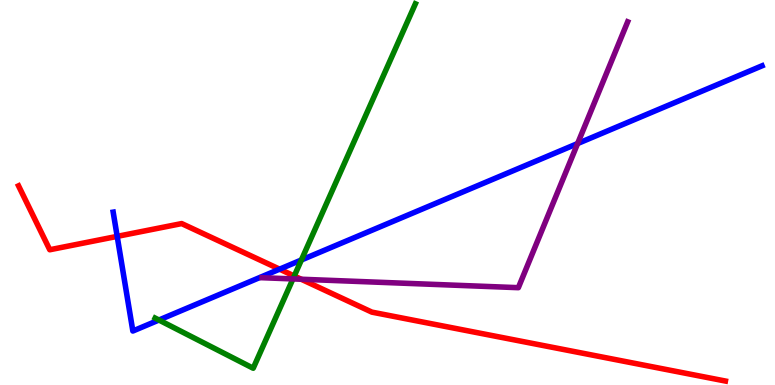[{'lines': ['blue', 'red'], 'intersections': [{'x': 1.51, 'y': 3.86}, {'x': 3.61, 'y': 3.01}]}, {'lines': ['green', 'red'], 'intersections': [{'x': 3.8, 'y': 2.83}]}, {'lines': ['purple', 'red'], 'intersections': [{'x': 3.89, 'y': 2.75}]}, {'lines': ['blue', 'green'], 'intersections': [{'x': 2.05, 'y': 1.69}, {'x': 3.89, 'y': 3.25}]}, {'lines': ['blue', 'purple'], 'intersections': [{'x': 7.45, 'y': 6.27}]}, {'lines': ['green', 'purple'], 'intersections': [{'x': 3.78, 'y': 2.76}]}]